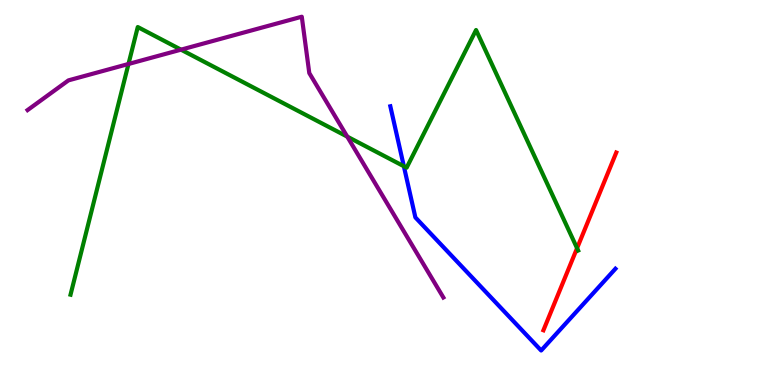[{'lines': ['blue', 'red'], 'intersections': []}, {'lines': ['green', 'red'], 'intersections': [{'x': 7.45, 'y': 3.55}]}, {'lines': ['purple', 'red'], 'intersections': []}, {'lines': ['blue', 'green'], 'intersections': [{'x': 5.21, 'y': 5.68}]}, {'lines': ['blue', 'purple'], 'intersections': []}, {'lines': ['green', 'purple'], 'intersections': [{'x': 1.66, 'y': 8.34}, {'x': 2.34, 'y': 8.71}, {'x': 4.48, 'y': 6.45}]}]